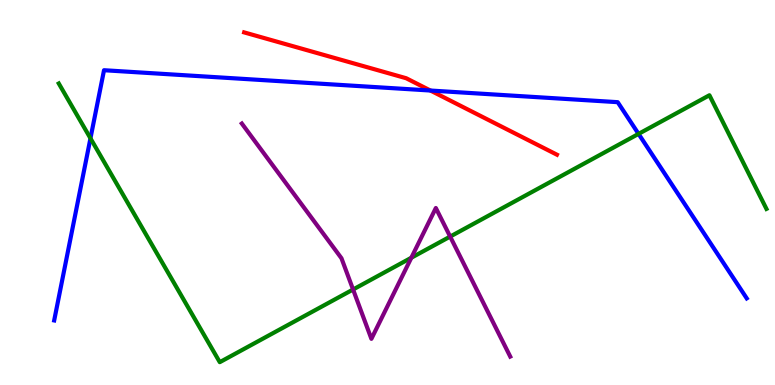[{'lines': ['blue', 'red'], 'intersections': [{'x': 5.55, 'y': 7.65}]}, {'lines': ['green', 'red'], 'intersections': []}, {'lines': ['purple', 'red'], 'intersections': []}, {'lines': ['blue', 'green'], 'intersections': [{'x': 1.17, 'y': 6.41}, {'x': 8.24, 'y': 6.52}]}, {'lines': ['blue', 'purple'], 'intersections': []}, {'lines': ['green', 'purple'], 'intersections': [{'x': 4.56, 'y': 2.48}, {'x': 5.31, 'y': 3.31}, {'x': 5.81, 'y': 3.86}]}]